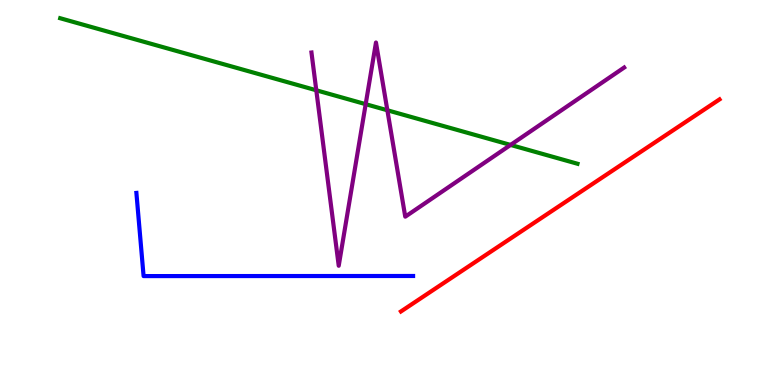[{'lines': ['blue', 'red'], 'intersections': []}, {'lines': ['green', 'red'], 'intersections': []}, {'lines': ['purple', 'red'], 'intersections': []}, {'lines': ['blue', 'green'], 'intersections': []}, {'lines': ['blue', 'purple'], 'intersections': []}, {'lines': ['green', 'purple'], 'intersections': [{'x': 4.08, 'y': 7.66}, {'x': 4.72, 'y': 7.29}, {'x': 5.0, 'y': 7.14}, {'x': 6.59, 'y': 6.24}]}]